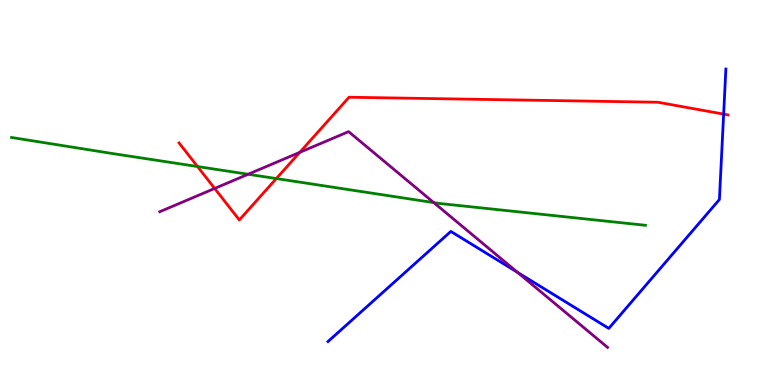[{'lines': ['blue', 'red'], 'intersections': [{'x': 9.34, 'y': 7.04}]}, {'lines': ['green', 'red'], 'intersections': [{'x': 2.55, 'y': 5.67}, {'x': 3.57, 'y': 5.36}]}, {'lines': ['purple', 'red'], 'intersections': [{'x': 2.77, 'y': 5.11}, {'x': 3.87, 'y': 6.04}]}, {'lines': ['blue', 'green'], 'intersections': []}, {'lines': ['blue', 'purple'], 'intersections': [{'x': 6.68, 'y': 2.93}]}, {'lines': ['green', 'purple'], 'intersections': [{'x': 3.2, 'y': 5.47}, {'x': 5.6, 'y': 4.74}]}]